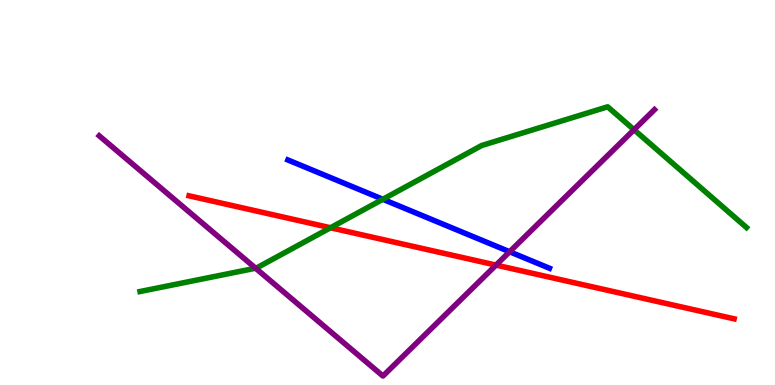[{'lines': ['blue', 'red'], 'intersections': []}, {'lines': ['green', 'red'], 'intersections': [{'x': 4.26, 'y': 4.08}]}, {'lines': ['purple', 'red'], 'intersections': [{'x': 6.4, 'y': 3.11}]}, {'lines': ['blue', 'green'], 'intersections': [{'x': 4.94, 'y': 4.82}]}, {'lines': ['blue', 'purple'], 'intersections': [{'x': 6.58, 'y': 3.46}]}, {'lines': ['green', 'purple'], 'intersections': [{'x': 3.3, 'y': 3.03}, {'x': 8.18, 'y': 6.63}]}]